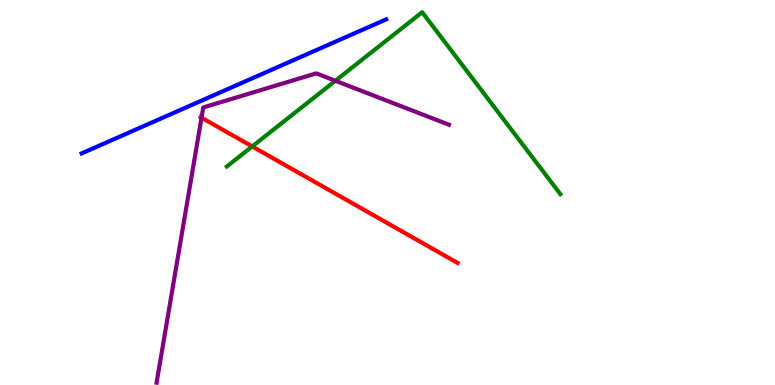[{'lines': ['blue', 'red'], 'intersections': []}, {'lines': ['green', 'red'], 'intersections': [{'x': 3.25, 'y': 6.2}]}, {'lines': ['purple', 'red'], 'intersections': [{'x': 2.6, 'y': 6.94}]}, {'lines': ['blue', 'green'], 'intersections': []}, {'lines': ['blue', 'purple'], 'intersections': []}, {'lines': ['green', 'purple'], 'intersections': [{'x': 4.33, 'y': 7.9}]}]